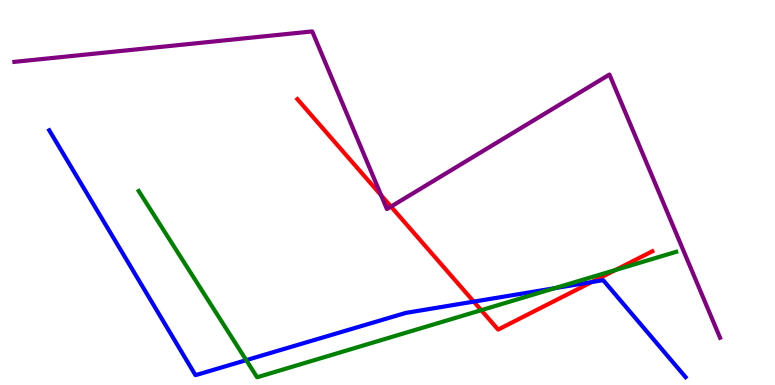[{'lines': ['blue', 'red'], 'intersections': [{'x': 6.11, 'y': 2.17}, {'x': 7.64, 'y': 2.67}]}, {'lines': ['green', 'red'], 'intersections': [{'x': 6.21, 'y': 1.94}, {'x': 7.94, 'y': 2.99}]}, {'lines': ['purple', 'red'], 'intersections': [{'x': 4.92, 'y': 4.93}, {'x': 5.05, 'y': 4.63}]}, {'lines': ['blue', 'green'], 'intersections': [{'x': 3.18, 'y': 0.645}, {'x': 7.16, 'y': 2.51}]}, {'lines': ['blue', 'purple'], 'intersections': []}, {'lines': ['green', 'purple'], 'intersections': []}]